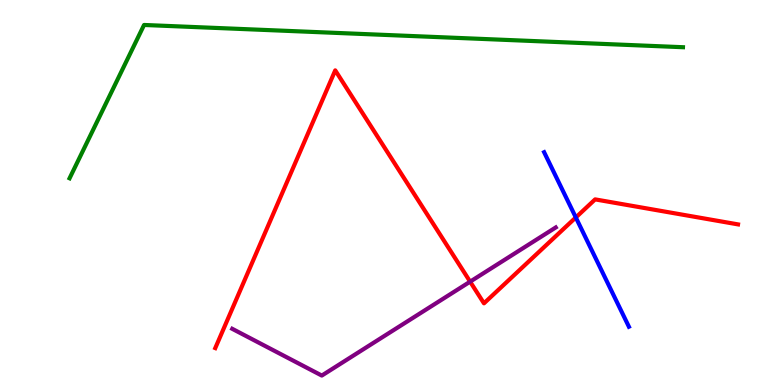[{'lines': ['blue', 'red'], 'intersections': [{'x': 7.43, 'y': 4.35}]}, {'lines': ['green', 'red'], 'intersections': []}, {'lines': ['purple', 'red'], 'intersections': [{'x': 6.07, 'y': 2.68}]}, {'lines': ['blue', 'green'], 'intersections': []}, {'lines': ['blue', 'purple'], 'intersections': []}, {'lines': ['green', 'purple'], 'intersections': []}]